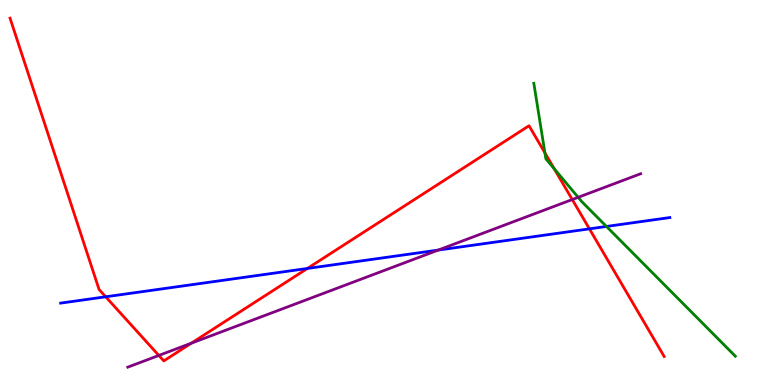[{'lines': ['blue', 'red'], 'intersections': [{'x': 1.36, 'y': 2.29}, {'x': 3.97, 'y': 3.03}, {'x': 7.61, 'y': 4.06}]}, {'lines': ['green', 'red'], 'intersections': [{'x': 7.03, 'y': 6.03}, {'x': 7.15, 'y': 5.62}]}, {'lines': ['purple', 'red'], 'intersections': [{'x': 2.05, 'y': 0.768}, {'x': 2.47, 'y': 1.09}, {'x': 7.38, 'y': 4.82}]}, {'lines': ['blue', 'green'], 'intersections': [{'x': 7.83, 'y': 4.12}]}, {'lines': ['blue', 'purple'], 'intersections': [{'x': 5.65, 'y': 3.5}]}, {'lines': ['green', 'purple'], 'intersections': [{'x': 7.46, 'y': 4.87}]}]